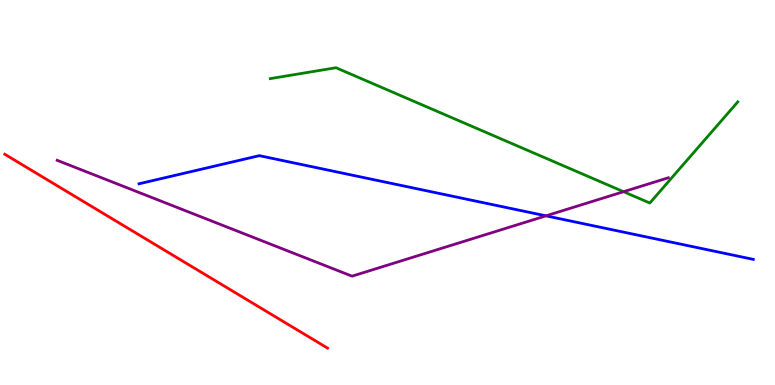[{'lines': ['blue', 'red'], 'intersections': []}, {'lines': ['green', 'red'], 'intersections': []}, {'lines': ['purple', 'red'], 'intersections': []}, {'lines': ['blue', 'green'], 'intersections': []}, {'lines': ['blue', 'purple'], 'intersections': [{'x': 7.04, 'y': 4.39}]}, {'lines': ['green', 'purple'], 'intersections': [{'x': 8.05, 'y': 5.02}]}]